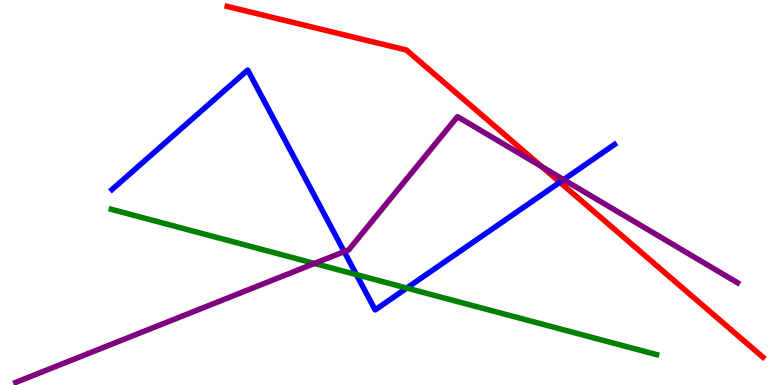[{'lines': ['blue', 'red'], 'intersections': [{'x': 7.22, 'y': 5.27}]}, {'lines': ['green', 'red'], 'intersections': []}, {'lines': ['purple', 'red'], 'intersections': [{'x': 6.99, 'y': 5.67}]}, {'lines': ['blue', 'green'], 'intersections': [{'x': 4.6, 'y': 2.87}, {'x': 5.25, 'y': 2.52}]}, {'lines': ['blue', 'purple'], 'intersections': [{'x': 4.44, 'y': 3.46}, {'x': 7.27, 'y': 5.33}]}, {'lines': ['green', 'purple'], 'intersections': [{'x': 4.06, 'y': 3.16}]}]